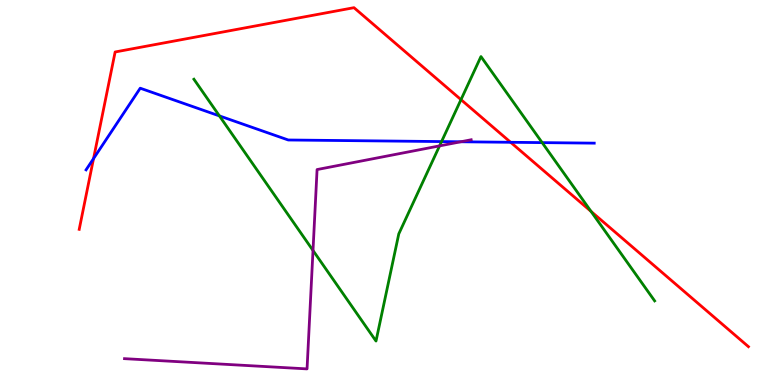[{'lines': ['blue', 'red'], 'intersections': [{'x': 1.21, 'y': 5.88}, {'x': 6.59, 'y': 6.3}]}, {'lines': ['green', 'red'], 'intersections': [{'x': 5.95, 'y': 7.41}, {'x': 7.63, 'y': 4.51}]}, {'lines': ['purple', 'red'], 'intersections': []}, {'lines': ['blue', 'green'], 'intersections': [{'x': 2.83, 'y': 6.99}, {'x': 5.7, 'y': 6.32}, {'x': 7.0, 'y': 6.3}]}, {'lines': ['blue', 'purple'], 'intersections': [{'x': 5.95, 'y': 6.32}]}, {'lines': ['green', 'purple'], 'intersections': [{'x': 4.04, 'y': 3.49}, {'x': 5.67, 'y': 6.21}]}]